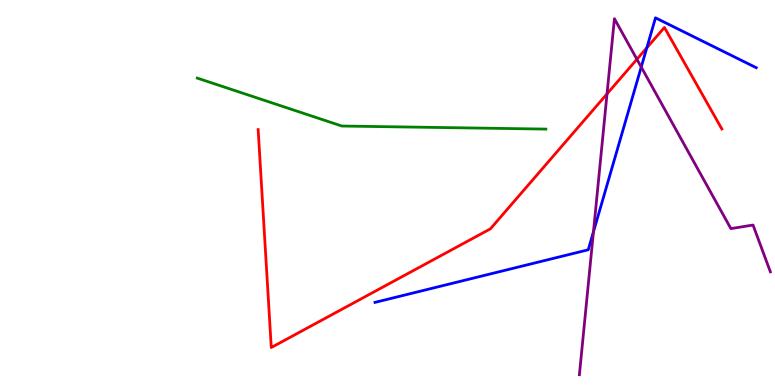[{'lines': ['blue', 'red'], 'intersections': [{'x': 8.35, 'y': 8.76}]}, {'lines': ['green', 'red'], 'intersections': []}, {'lines': ['purple', 'red'], 'intersections': [{'x': 7.83, 'y': 7.56}, {'x': 8.22, 'y': 8.46}]}, {'lines': ['blue', 'green'], 'intersections': []}, {'lines': ['blue', 'purple'], 'intersections': [{'x': 7.66, 'y': 3.98}, {'x': 8.27, 'y': 8.26}]}, {'lines': ['green', 'purple'], 'intersections': []}]